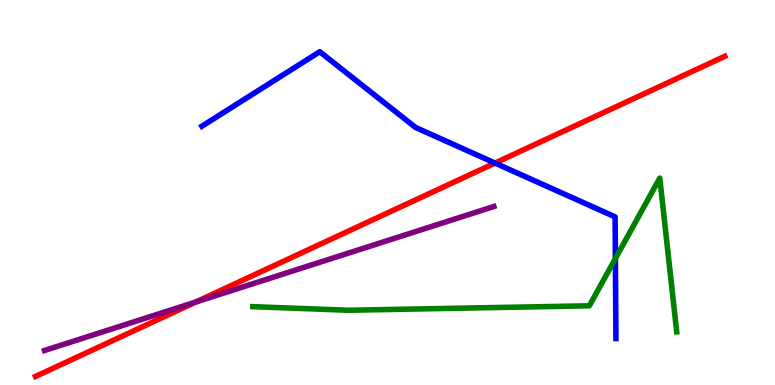[{'lines': ['blue', 'red'], 'intersections': [{'x': 6.39, 'y': 5.77}]}, {'lines': ['green', 'red'], 'intersections': []}, {'lines': ['purple', 'red'], 'intersections': [{'x': 2.53, 'y': 2.15}]}, {'lines': ['blue', 'green'], 'intersections': [{'x': 7.94, 'y': 3.28}]}, {'lines': ['blue', 'purple'], 'intersections': []}, {'lines': ['green', 'purple'], 'intersections': []}]